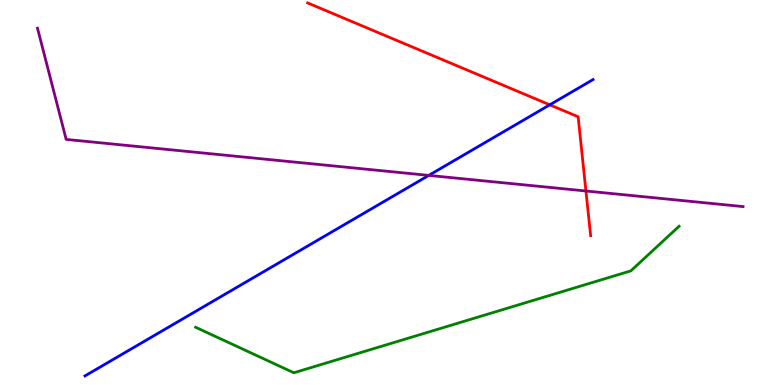[{'lines': ['blue', 'red'], 'intersections': [{'x': 7.09, 'y': 7.28}]}, {'lines': ['green', 'red'], 'intersections': []}, {'lines': ['purple', 'red'], 'intersections': [{'x': 7.56, 'y': 5.04}]}, {'lines': ['blue', 'green'], 'intersections': []}, {'lines': ['blue', 'purple'], 'intersections': [{'x': 5.53, 'y': 5.44}]}, {'lines': ['green', 'purple'], 'intersections': []}]